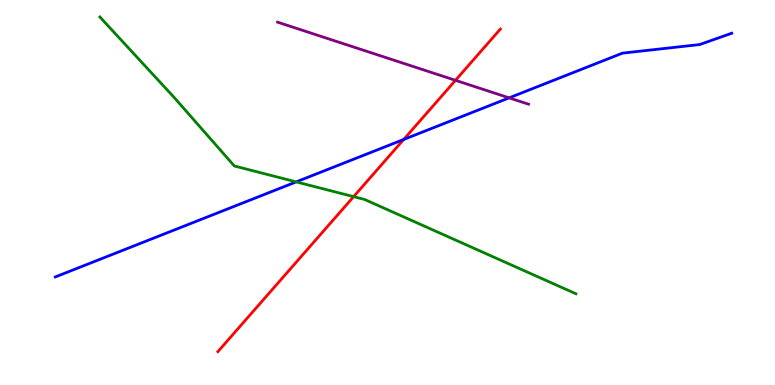[{'lines': ['blue', 'red'], 'intersections': [{'x': 5.21, 'y': 6.38}]}, {'lines': ['green', 'red'], 'intersections': [{'x': 4.56, 'y': 4.89}]}, {'lines': ['purple', 'red'], 'intersections': [{'x': 5.88, 'y': 7.91}]}, {'lines': ['blue', 'green'], 'intersections': [{'x': 3.82, 'y': 5.28}]}, {'lines': ['blue', 'purple'], 'intersections': [{'x': 6.57, 'y': 7.46}]}, {'lines': ['green', 'purple'], 'intersections': []}]